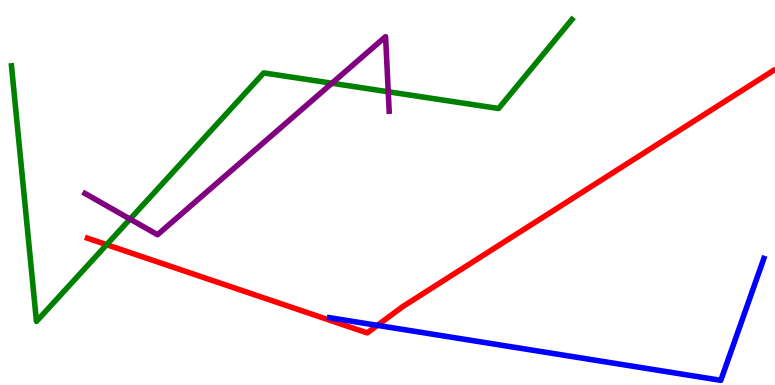[{'lines': ['blue', 'red'], 'intersections': [{'x': 4.87, 'y': 1.55}]}, {'lines': ['green', 'red'], 'intersections': [{'x': 1.38, 'y': 3.64}]}, {'lines': ['purple', 'red'], 'intersections': []}, {'lines': ['blue', 'green'], 'intersections': []}, {'lines': ['blue', 'purple'], 'intersections': []}, {'lines': ['green', 'purple'], 'intersections': [{'x': 1.68, 'y': 4.31}, {'x': 4.28, 'y': 7.84}, {'x': 5.01, 'y': 7.62}]}]